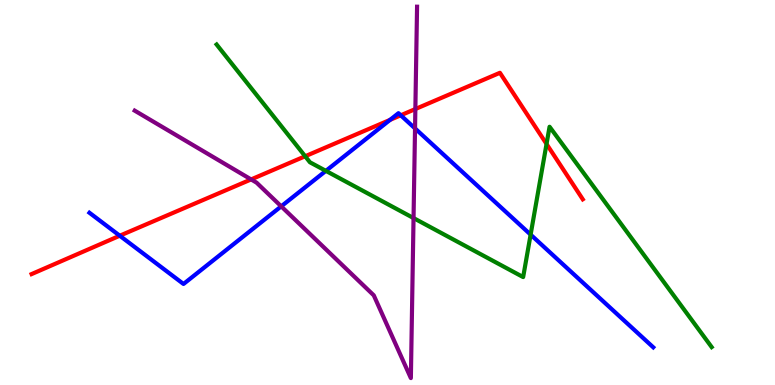[{'lines': ['blue', 'red'], 'intersections': [{'x': 1.55, 'y': 3.88}, {'x': 5.03, 'y': 6.89}, {'x': 5.17, 'y': 7.01}]}, {'lines': ['green', 'red'], 'intersections': [{'x': 3.94, 'y': 5.94}, {'x': 7.05, 'y': 6.26}]}, {'lines': ['purple', 'red'], 'intersections': [{'x': 3.24, 'y': 5.34}, {'x': 5.36, 'y': 7.17}]}, {'lines': ['blue', 'green'], 'intersections': [{'x': 4.2, 'y': 5.56}, {'x': 6.85, 'y': 3.91}]}, {'lines': ['blue', 'purple'], 'intersections': [{'x': 3.63, 'y': 4.64}, {'x': 5.36, 'y': 6.66}]}, {'lines': ['green', 'purple'], 'intersections': [{'x': 5.34, 'y': 4.34}]}]